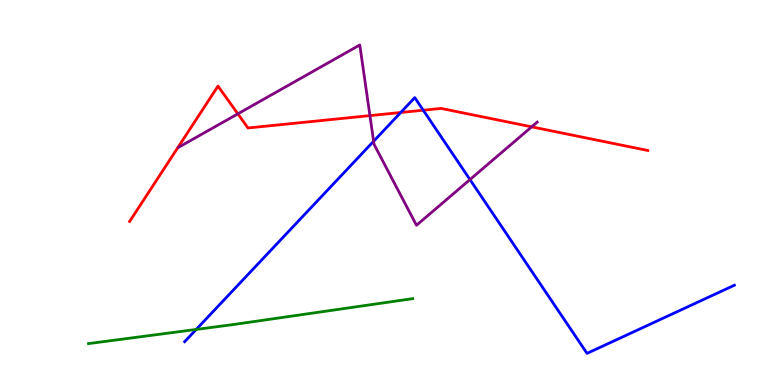[{'lines': ['blue', 'red'], 'intersections': [{'x': 5.17, 'y': 7.08}, {'x': 5.46, 'y': 7.14}]}, {'lines': ['green', 'red'], 'intersections': []}, {'lines': ['purple', 'red'], 'intersections': [{'x': 3.07, 'y': 7.04}, {'x': 4.77, 'y': 7.0}, {'x': 6.86, 'y': 6.71}]}, {'lines': ['blue', 'green'], 'intersections': [{'x': 2.53, 'y': 1.44}]}, {'lines': ['blue', 'purple'], 'intersections': [{'x': 4.82, 'y': 6.33}, {'x': 6.06, 'y': 5.34}]}, {'lines': ['green', 'purple'], 'intersections': []}]